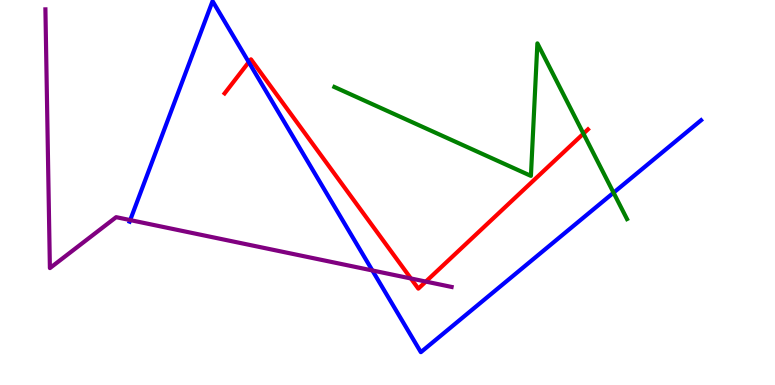[{'lines': ['blue', 'red'], 'intersections': [{'x': 3.21, 'y': 8.39}]}, {'lines': ['green', 'red'], 'intersections': [{'x': 7.53, 'y': 6.53}]}, {'lines': ['purple', 'red'], 'intersections': [{'x': 5.3, 'y': 2.77}, {'x': 5.49, 'y': 2.69}]}, {'lines': ['blue', 'green'], 'intersections': [{'x': 7.92, 'y': 5.0}]}, {'lines': ['blue', 'purple'], 'intersections': [{'x': 1.68, 'y': 4.28}, {'x': 4.8, 'y': 2.98}]}, {'lines': ['green', 'purple'], 'intersections': []}]